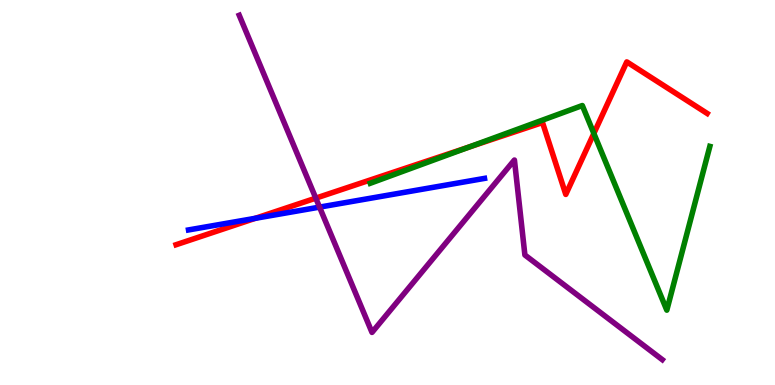[{'lines': ['blue', 'red'], 'intersections': [{'x': 3.29, 'y': 4.33}]}, {'lines': ['green', 'red'], 'intersections': [{'x': 6.05, 'y': 6.18}, {'x': 7.66, 'y': 6.53}]}, {'lines': ['purple', 'red'], 'intersections': [{'x': 4.07, 'y': 4.85}]}, {'lines': ['blue', 'green'], 'intersections': []}, {'lines': ['blue', 'purple'], 'intersections': [{'x': 4.12, 'y': 4.62}]}, {'lines': ['green', 'purple'], 'intersections': []}]